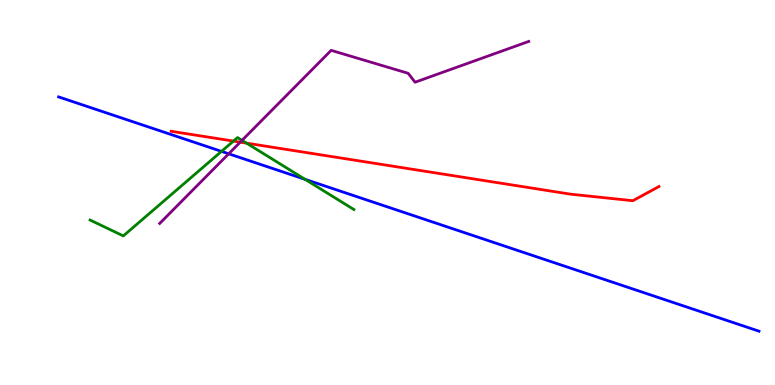[{'lines': ['blue', 'red'], 'intersections': []}, {'lines': ['green', 'red'], 'intersections': [{'x': 3.01, 'y': 6.34}, {'x': 3.18, 'y': 6.28}]}, {'lines': ['purple', 'red'], 'intersections': [{'x': 3.1, 'y': 6.31}]}, {'lines': ['blue', 'green'], 'intersections': [{'x': 2.86, 'y': 6.07}, {'x': 3.94, 'y': 5.34}]}, {'lines': ['blue', 'purple'], 'intersections': [{'x': 2.95, 'y': 6.01}]}, {'lines': ['green', 'purple'], 'intersections': [{'x': 3.12, 'y': 6.35}]}]